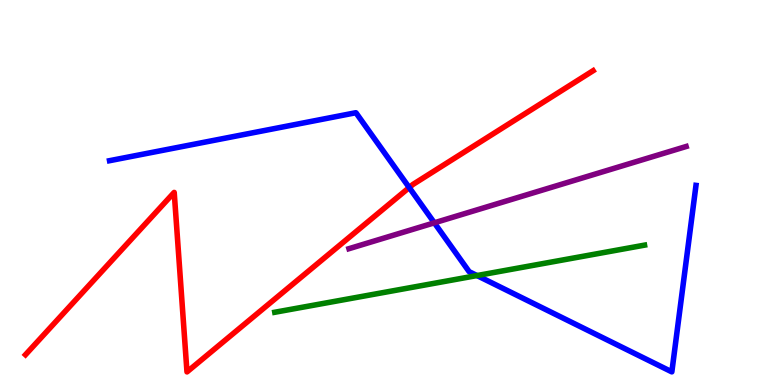[{'lines': ['blue', 'red'], 'intersections': [{'x': 5.28, 'y': 5.13}]}, {'lines': ['green', 'red'], 'intersections': []}, {'lines': ['purple', 'red'], 'intersections': []}, {'lines': ['blue', 'green'], 'intersections': [{'x': 6.15, 'y': 2.84}]}, {'lines': ['blue', 'purple'], 'intersections': [{'x': 5.6, 'y': 4.21}]}, {'lines': ['green', 'purple'], 'intersections': []}]